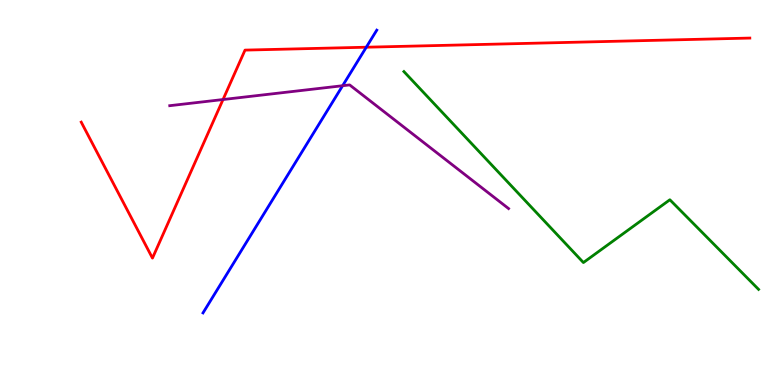[{'lines': ['blue', 'red'], 'intersections': [{'x': 4.73, 'y': 8.77}]}, {'lines': ['green', 'red'], 'intersections': []}, {'lines': ['purple', 'red'], 'intersections': [{'x': 2.88, 'y': 7.41}]}, {'lines': ['blue', 'green'], 'intersections': []}, {'lines': ['blue', 'purple'], 'intersections': [{'x': 4.42, 'y': 7.77}]}, {'lines': ['green', 'purple'], 'intersections': []}]